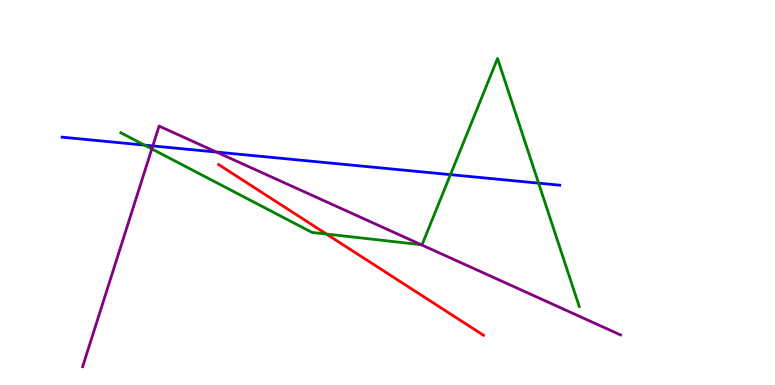[{'lines': ['blue', 'red'], 'intersections': []}, {'lines': ['green', 'red'], 'intersections': [{'x': 4.21, 'y': 3.92}]}, {'lines': ['purple', 'red'], 'intersections': []}, {'lines': ['blue', 'green'], 'intersections': [{'x': 1.87, 'y': 6.23}, {'x': 5.81, 'y': 5.46}, {'x': 6.95, 'y': 5.24}]}, {'lines': ['blue', 'purple'], 'intersections': [{'x': 1.97, 'y': 6.21}, {'x': 2.79, 'y': 6.05}]}, {'lines': ['green', 'purple'], 'intersections': [{'x': 1.96, 'y': 6.13}, {'x': 5.43, 'y': 3.64}]}]